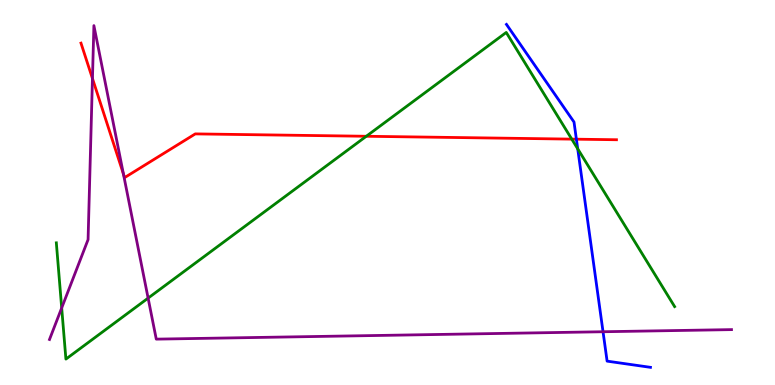[{'lines': ['blue', 'red'], 'intersections': [{'x': 7.44, 'y': 6.38}]}, {'lines': ['green', 'red'], 'intersections': [{'x': 4.73, 'y': 6.46}, {'x': 7.38, 'y': 6.39}]}, {'lines': ['purple', 'red'], 'intersections': [{'x': 1.19, 'y': 7.96}, {'x': 1.59, 'y': 5.48}]}, {'lines': ['blue', 'green'], 'intersections': [{'x': 7.45, 'y': 6.13}]}, {'lines': ['blue', 'purple'], 'intersections': [{'x': 7.78, 'y': 1.38}]}, {'lines': ['green', 'purple'], 'intersections': [{'x': 0.796, 'y': 2.0}, {'x': 1.91, 'y': 2.26}]}]